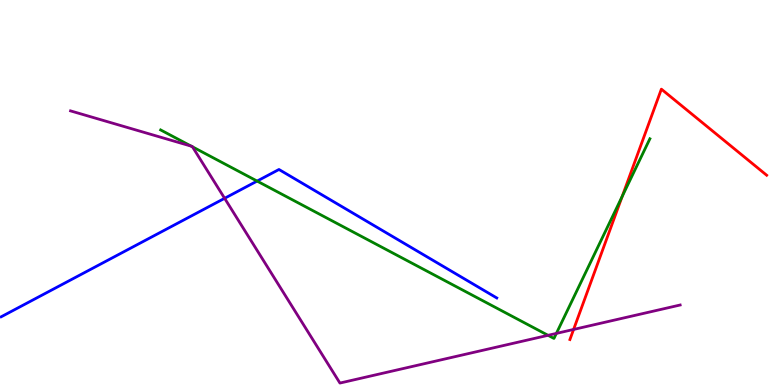[{'lines': ['blue', 'red'], 'intersections': []}, {'lines': ['green', 'red'], 'intersections': [{'x': 8.03, 'y': 4.9}]}, {'lines': ['purple', 'red'], 'intersections': [{'x': 7.4, 'y': 1.44}]}, {'lines': ['blue', 'green'], 'intersections': [{'x': 3.32, 'y': 5.3}]}, {'lines': ['blue', 'purple'], 'intersections': [{'x': 2.9, 'y': 4.85}]}, {'lines': ['green', 'purple'], 'intersections': [{'x': 2.47, 'y': 6.2}, {'x': 2.48, 'y': 6.19}, {'x': 7.07, 'y': 1.29}, {'x': 7.18, 'y': 1.34}]}]